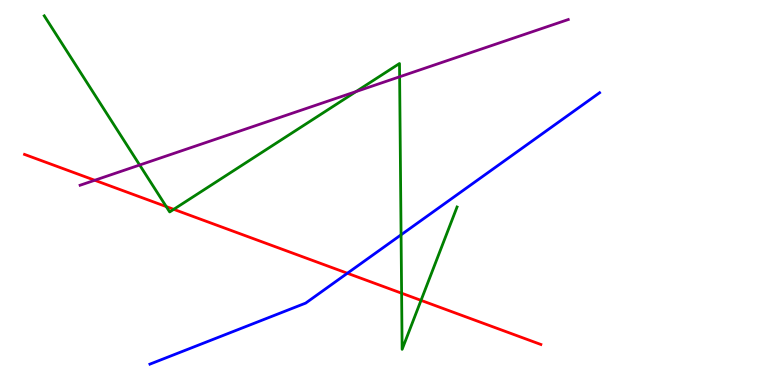[{'lines': ['blue', 'red'], 'intersections': [{'x': 4.48, 'y': 2.9}]}, {'lines': ['green', 'red'], 'intersections': [{'x': 2.15, 'y': 4.63}, {'x': 2.24, 'y': 4.56}, {'x': 5.18, 'y': 2.38}, {'x': 5.43, 'y': 2.2}]}, {'lines': ['purple', 'red'], 'intersections': [{'x': 1.22, 'y': 5.32}]}, {'lines': ['blue', 'green'], 'intersections': [{'x': 5.18, 'y': 3.9}]}, {'lines': ['blue', 'purple'], 'intersections': []}, {'lines': ['green', 'purple'], 'intersections': [{'x': 1.8, 'y': 5.71}, {'x': 4.59, 'y': 7.62}, {'x': 5.16, 'y': 8.01}]}]